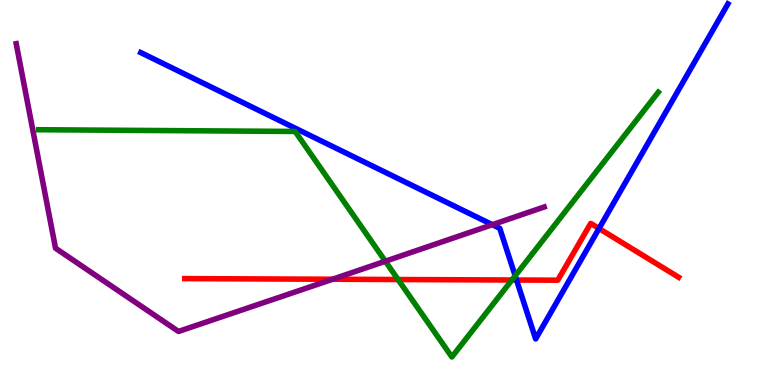[{'lines': ['blue', 'red'], 'intersections': [{'x': 6.66, 'y': 2.73}, {'x': 7.73, 'y': 4.06}]}, {'lines': ['green', 'red'], 'intersections': [{'x': 5.14, 'y': 2.74}, {'x': 6.6, 'y': 2.73}]}, {'lines': ['purple', 'red'], 'intersections': [{'x': 4.29, 'y': 2.75}]}, {'lines': ['blue', 'green'], 'intersections': [{'x': 6.65, 'y': 2.84}]}, {'lines': ['blue', 'purple'], 'intersections': [{'x': 6.35, 'y': 4.16}]}, {'lines': ['green', 'purple'], 'intersections': [{'x': 4.97, 'y': 3.21}]}]